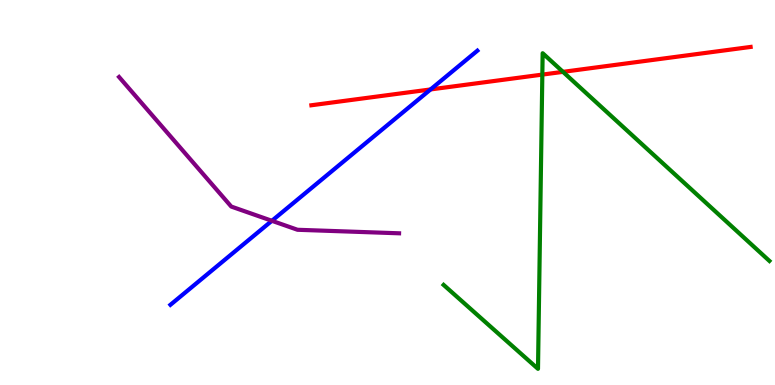[{'lines': ['blue', 'red'], 'intersections': [{'x': 5.56, 'y': 7.68}]}, {'lines': ['green', 'red'], 'intersections': [{'x': 7.0, 'y': 8.06}, {'x': 7.26, 'y': 8.13}]}, {'lines': ['purple', 'red'], 'intersections': []}, {'lines': ['blue', 'green'], 'intersections': []}, {'lines': ['blue', 'purple'], 'intersections': [{'x': 3.51, 'y': 4.27}]}, {'lines': ['green', 'purple'], 'intersections': []}]